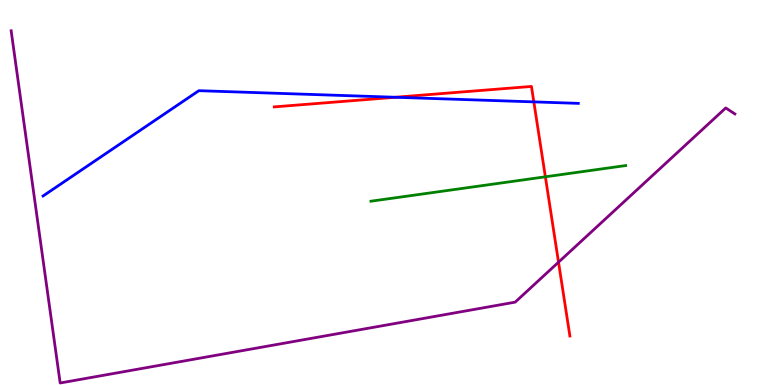[{'lines': ['blue', 'red'], 'intersections': [{'x': 5.1, 'y': 7.47}, {'x': 6.89, 'y': 7.35}]}, {'lines': ['green', 'red'], 'intersections': [{'x': 7.04, 'y': 5.41}]}, {'lines': ['purple', 'red'], 'intersections': [{'x': 7.21, 'y': 3.19}]}, {'lines': ['blue', 'green'], 'intersections': []}, {'lines': ['blue', 'purple'], 'intersections': []}, {'lines': ['green', 'purple'], 'intersections': []}]